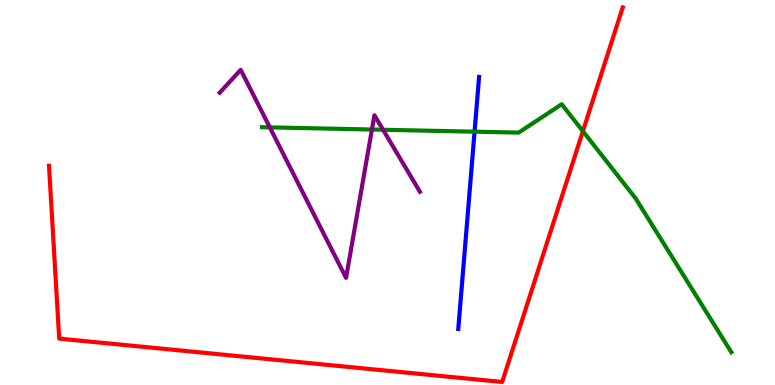[{'lines': ['blue', 'red'], 'intersections': []}, {'lines': ['green', 'red'], 'intersections': [{'x': 7.52, 'y': 6.59}]}, {'lines': ['purple', 'red'], 'intersections': []}, {'lines': ['blue', 'green'], 'intersections': [{'x': 6.12, 'y': 6.58}]}, {'lines': ['blue', 'purple'], 'intersections': []}, {'lines': ['green', 'purple'], 'intersections': [{'x': 3.48, 'y': 6.69}, {'x': 4.8, 'y': 6.64}, {'x': 4.94, 'y': 6.63}]}]